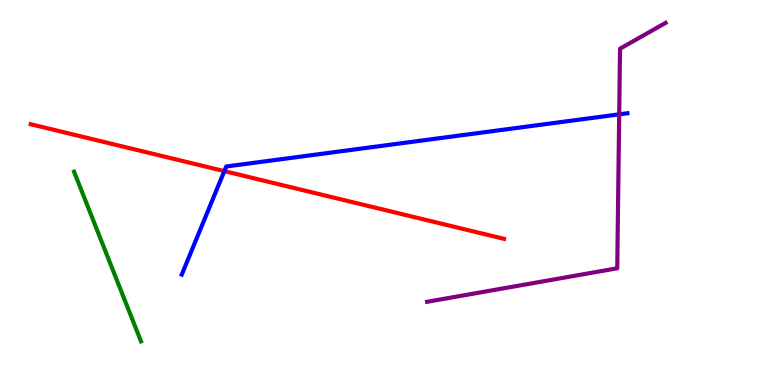[{'lines': ['blue', 'red'], 'intersections': [{'x': 2.89, 'y': 5.56}]}, {'lines': ['green', 'red'], 'intersections': []}, {'lines': ['purple', 'red'], 'intersections': []}, {'lines': ['blue', 'green'], 'intersections': []}, {'lines': ['blue', 'purple'], 'intersections': [{'x': 7.99, 'y': 7.03}]}, {'lines': ['green', 'purple'], 'intersections': []}]